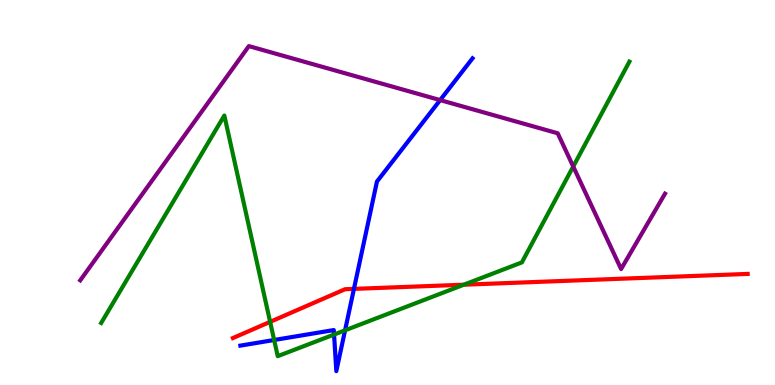[{'lines': ['blue', 'red'], 'intersections': [{'x': 4.57, 'y': 2.5}]}, {'lines': ['green', 'red'], 'intersections': [{'x': 3.49, 'y': 1.64}, {'x': 5.98, 'y': 2.61}]}, {'lines': ['purple', 'red'], 'intersections': []}, {'lines': ['blue', 'green'], 'intersections': [{'x': 3.54, 'y': 1.17}, {'x': 4.31, 'y': 1.31}, {'x': 4.45, 'y': 1.42}]}, {'lines': ['blue', 'purple'], 'intersections': [{'x': 5.68, 'y': 7.4}]}, {'lines': ['green', 'purple'], 'intersections': [{'x': 7.4, 'y': 5.67}]}]